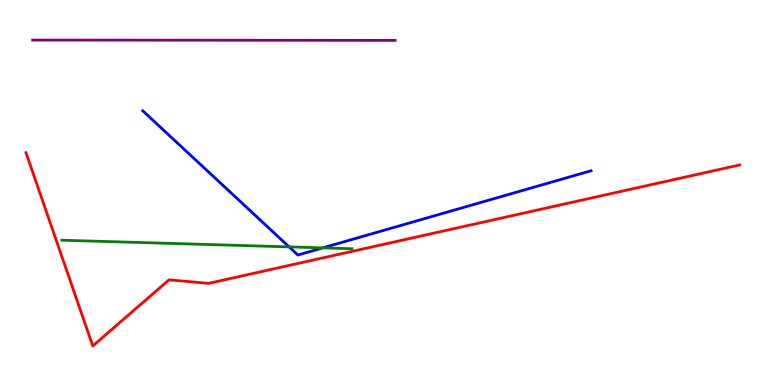[{'lines': ['blue', 'red'], 'intersections': []}, {'lines': ['green', 'red'], 'intersections': []}, {'lines': ['purple', 'red'], 'intersections': []}, {'lines': ['blue', 'green'], 'intersections': [{'x': 3.73, 'y': 3.59}, {'x': 4.16, 'y': 3.56}]}, {'lines': ['blue', 'purple'], 'intersections': []}, {'lines': ['green', 'purple'], 'intersections': []}]